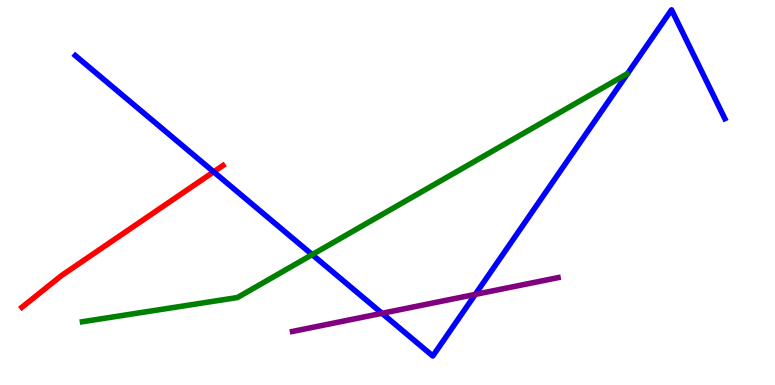[{'lines': ['blue', 'red'], 'intersections': [{'x': 2.76, 'y': 5.54}]}, {'lines': ['green', 'red'], 'intersections': []}, {'lines': ['purple', 'red'], 'intersections': []}, {'lines': ['blue', 'green'], 'intersections': [{'x': 4.03, 'y': 3.39}]}, {'lines': ['blue', 'purple'], 'intersections': [{'x': 4.93, 'y': 1.86}, {'x': 6.13, 'y': 2.35}]}, {'lines': ['green', 'purple'], 'intersections': []}]